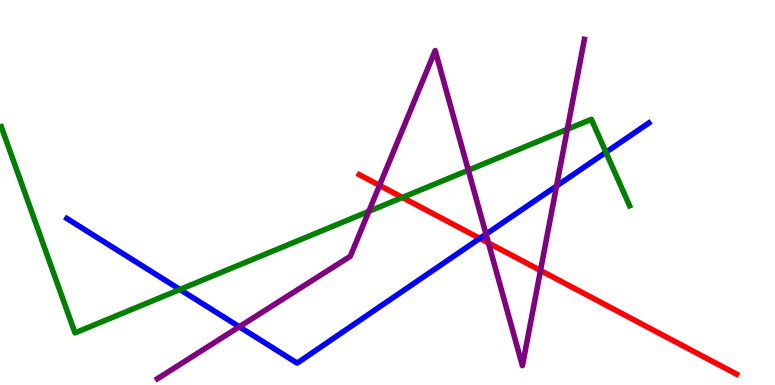[{'lines': ['blue', 'red'], 'intersections': [{'x': 6.19, 'y': 3.81}]}, {'lines': ['green', 'red'], 'intersections': [{'x': 5.19, 'y': 4.87}]}, {'lines': ['purple', 'red'], 'intersections': [{'x': 4.9, 'y': 5.18}, {'x': 6.3, 'y': 3.69}, {'x': 6.97, 'y': 2.97}]}, {'lines': ['blue', 'green'], 'intersections': [{'x': 2.32, 'y': 2.48}, {'x': 7.82, 'y': 6.04}]}, {'lines': ['blue', 'purple'], 'intersections': [{'x': 3.09, 'y': 1.51}, {'x': 6.27, 'y': 3.92}, {'x': 7.18, 'y': 5.17}]}, {'lines': ['green', 'purple'], 'intersections': [{'x': 4.76, 'y': 4.51}, {'x': 6.04, 'y': 5.58}, {'x': 7.32, 'y': 6.64}]}]